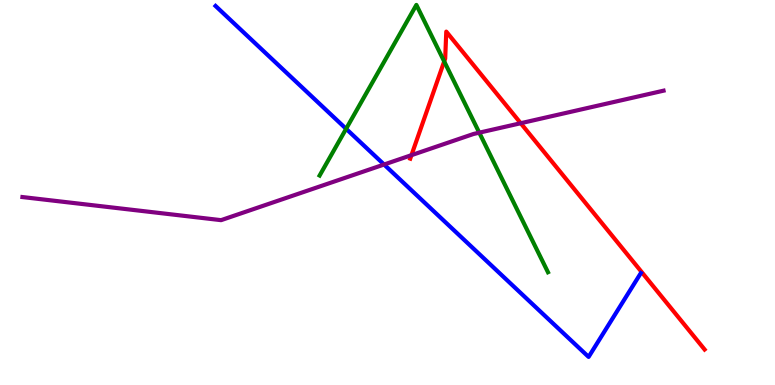[{'lines': ['blue', 'red'], 'intersections': []}, {'lines': ['green', 'red'], 'intersections': [{'x': 5.73, 'y': 8.4}]}, {'lines': ['purple', 'red'], 'intersections': [{'x': 5.31, 'y': 5.97}, {'x': 6.72, 'y': 6.8}]}, {'lines': ['blue', 'green'], 'intersections': [{'x': 4.47, 'y': 6.65}]}, {'lines': ['blue', 'purple'], 'intersections': [{'x': 4.96, 'y': 5.73}]}, {'lines': ['green', 'purple'], 'intersections': [{'x': 6.18, 'y': 6.55}]}]